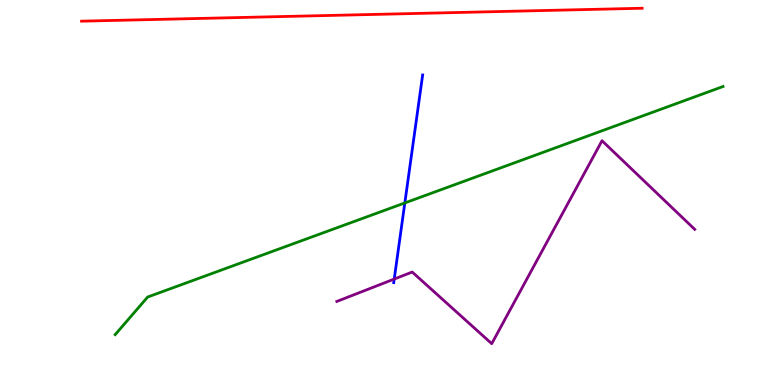[{'lines': ['blue', 'red'], 'intersections': []}, {'lines': ['green', 'red'], 'intersections': []}, {'lines': ['purple', 'red'], 'intersections': []}, {'lines': ['blue', 'green'], 'intersections': [{'x': 5.22, 'y': 4.73}]}, {'lines': ['blue', 'purple'], 'intersections': [{'x': 5.09, 'y': 2.75}]}, {'lines': ['green', 'purple'], 'intersections': []}]